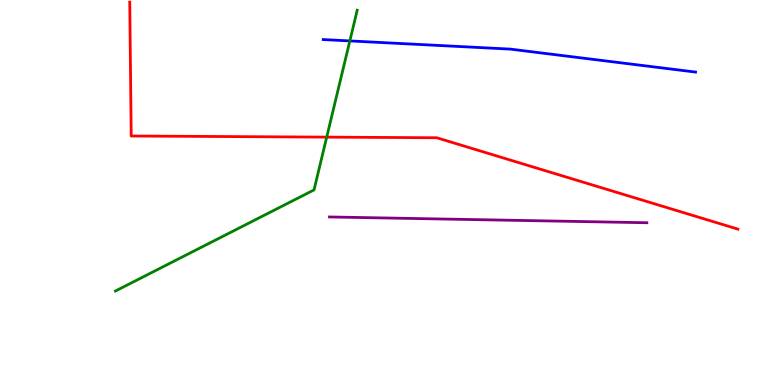[{'lines': ['blue', 'red'], 'intersections': []}, {'lines': ['green', 'red'], 'intersections': [{'x': 4.22, 'y': 6.44}]}, {'lines': ['purple', 'red'], 'intersections': []}, {'lines': ['blue', 'green'], 'intersections': [{'x': 4.51, 'y': 8.94}]}, {'lines': ['blue', 'purple'], 'intersections': []}, {'lines': ['green', 'purple'], 'intersections': []}]